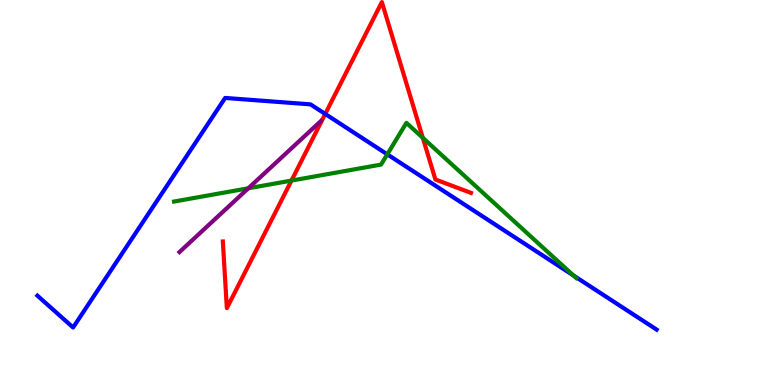[{'lines': ['blue', 'red'], 'intersections': [{'x': 4.2, 'y': 7.04}]}, {'lines': ['green', 'red'], 'intersections': [{'x': 3.76, 'y': 5.31}, {'x': 5.46, 'y': 6.42}]}, {'lines': ['purple', 'red'], 'intersections': []}, {'lines': ['blue', 'green'], 'intersections': [{'x': 5.0, 'y': 5.99}, {'x': 7.4, 'y': 2.84}]}, {'lines': ['blue', 'purple'], 'intersections': []}, {'lines': ['green', 'purple'], 'intersections': [{'x': 3.2, 'y': 5.11}]}]